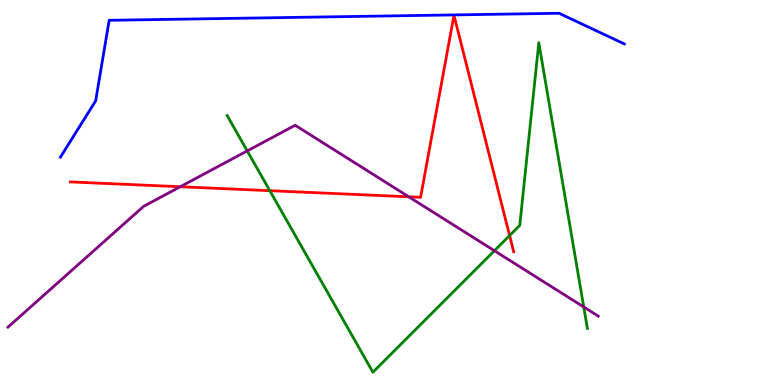[{'lines': ['blue', 'red'], 'intersections': []}, {'lines': ['green', 'red'], 'intersections': [{'x': 3.48, 'y': 5.05}, {'x': 6.58, 'y': 3.88}]}, {'lines': ['purple', 'red'], 'intersections': [{'x': 2.33, 'y': 5.15}, {'x': 5.27, 'y': 4.89}]}, {'lines': ['blue', 'green'], 'intersections': []}, {'lines': ['blue', 'purple'], 'intersections': []}, {'lines': ['green', 'purple'], 'intersections': [{'x': 3.19, 'y': 6.08}, {'x': 6.38, 'y': 3.49}, {'x': 7.53, 'y': 2.03}]}]